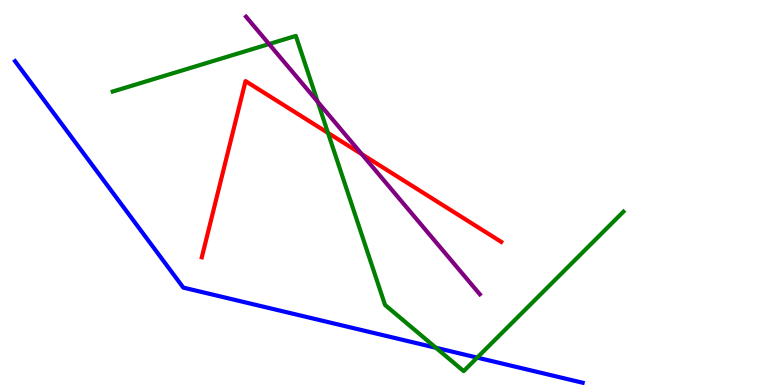[{'lines': ['blue', 'red'], 'intersections': []}, {'lines': ['green', 'red'], 'intersections': [{'x': 4.23, 'y': 6.55}]}, {'lines': ['purple', 'red'], 'intersections': [{'x': 4.67, 'y': 5.99}]}, {'lines': ['blue', 'green'], 'intersections': [{'x': 5.63, 'y': 0.967}, {'x': 6.16, 'y': 0.712}]}, {'lines': ['blue', 'purple'], 'intersections': []}, {'lines': ['green', 'purple'], 'intersections': [{'x': 3.47, 'y': 8.86}, {'x': 4.1, 'y': 7.36}]}]